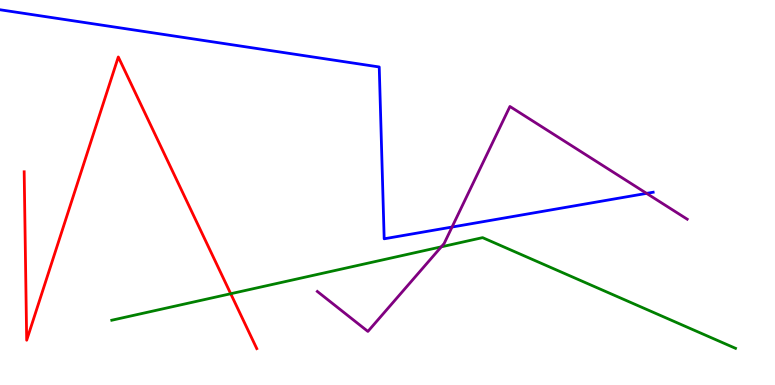[{'lines': ['blue', 'red'], 'intersections': []}, {'lines': ['green', 'red'], 'intersections': [{'x': 2.98, 'y': 2.37}]}, {'lines': ['purple', 'red'], 'intersections': []}, {'lines': ['blue', 'green'], 'intersections': []}, {'lines': ['blue', 'purple'], 'intersections': [{'x': 5.83, 'y': 4.1}, {'x': 8.34, 'y': 4.98}]}, {'lines': ['green', 'purple'], 'intersections': [{'x': 5.69, 'y': 3.59}]}]